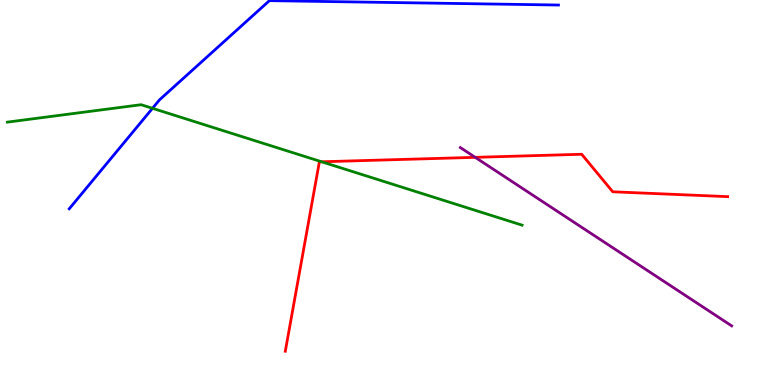[{'lines': ['blue', 'red'], 'intersections': []}, {'lines': ['green', 'red'], 'intersections': [{'x': 4.15, 'y': 5.8}]}, {'lines': ['purple', 'red'], 'intersections': [{'x': 6.13, 'y': 5.91}]}, {'lines': ['blue', 'green'], 'intersections': [{'x': 1.97, 'y': 7.19}]}, {'lines': ['blue', 'purple'], 'intersections': []}, {'lines': ['green', 'purple'], 'intersections': []}]